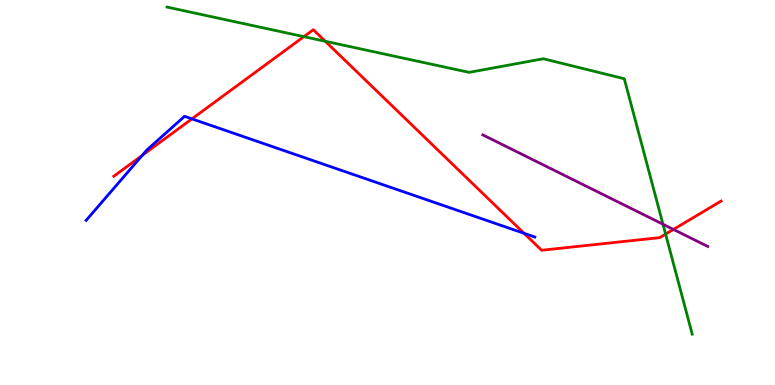[{'lines': ['blue', 'red'], 'intersections': [{'x': 1.84, 'y': 5.96}, {'x': 2.48, 'y': 6.91}, {'x': 6.76, 'y': 3.94}]}, {'lines': ['green', 'red'], 'intersections': [{'x': 3.92, 'y': 9.05}, {'x': 4.2, 'y': 8.93}, {'x': 8.59, 'y': 3.92}]}, {'lines': ['purple', 'red'], 'intersections': [{'x': 8.69, 'y': 4.04}]}, {'lines': ['blue', 'green'], 'intersections': []}, {'lines': ['blue', 'purple'], 'intersections': []}, {'lines': ['green', 'purple'], 'intersections': [{'x': 8.55, 'y': 4.18}]}]